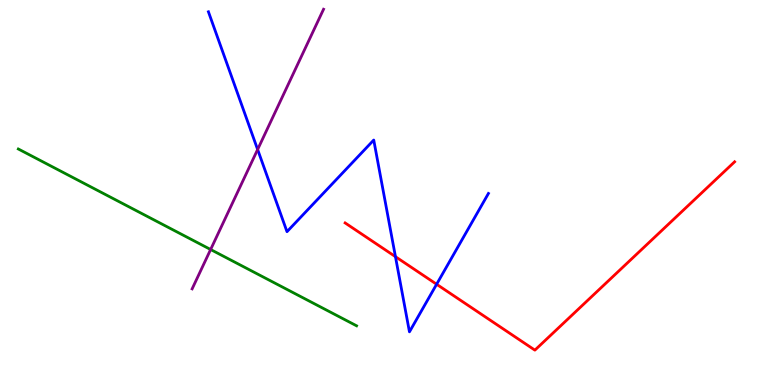[{'lines': ['blue', 'red'], 'intersections': [{'x': 5.1, 'y': 3.33}, {'x': 5.63, 'y': 2.62}]}, {'lines': ['green', 'red'], 'intersections': []}, {'lines': ['purple', 'red'], 'intersections': []}, {'lines': ['blue', 'green'], 'intersections': []}, {'lines': ['blue', 'purple'], 'intersections': [{'x': 3.32, 'y': 6.12}]}, {'lines': ['green', 'purple'], 'intersections': [{'x': 2.72, 'y': 3.52}]}]